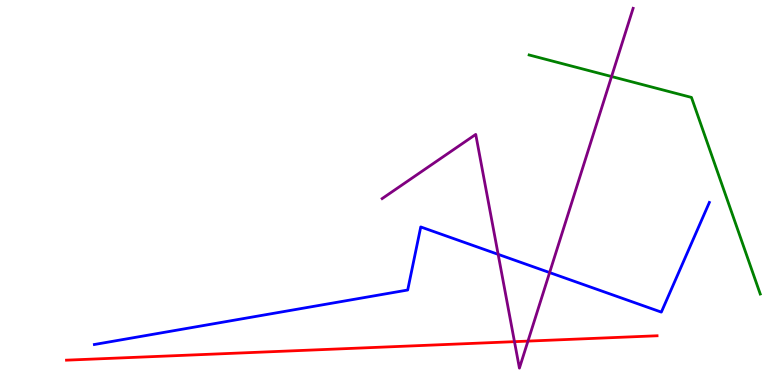[{'lines': ['blue', 'red'], 'intersections': []}, {'lines': ['green', 'red'], 'intersections': []}, {'lines': ['purple', 'red'], 'intersections': [{'x': 6.64, 'y': 1.13}, {'x': 6.81, 'y': 1.14}]}, {'lines': ['blue', 'green'], 'intersections': []}, {'lines': ['blue', 'purple'], 'intersections': [{'x': 6.43, 'y': 3.39}, {'x': 7.09, 'y': 2.92}]}, {'lines': ['green', 'purple'], 'intersections': [{'x': 7.89, 'y': 8.01}]}]